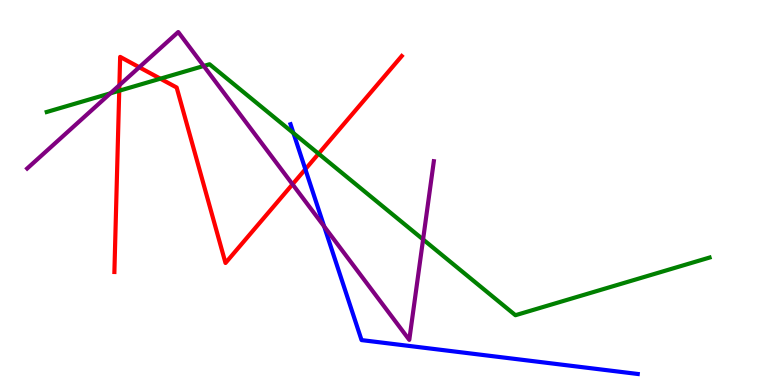[{'lines': ['blue', 'red'], 'intersections': [{'x': 3.94, 'y': 5.6}]}, {'lines': ['green', 'red'], 'intersections': [{'x': 1.54, 'y': 7.64}, {'x': 2.07, 'y': 7.96}, {'x': 4.11, 'y': 6.01}]}, {'lines': ['purple', 'red'], 'intersections': [{'x': 1.54, 'y': 7.79}, {'x': 1.8, 'y': 8.25}, {'x': 3.77, 'y': 5.21}]}, {'lines': ['blue', 'green'], 'intersections': [{'x': 3.79, 'y': 6.54}]}, {'lines': ['blue', 'purple'], 'intersections': [{'x': 4.18, 'y': 4.12}]}, {'lines': ['green', 'purple'], 'intersections': [{'x': 1.42, 'y': 7.58}, {'x': 2.63, 'y': 8.29}, {'x': 5.46, 'y': 3.78}]}]